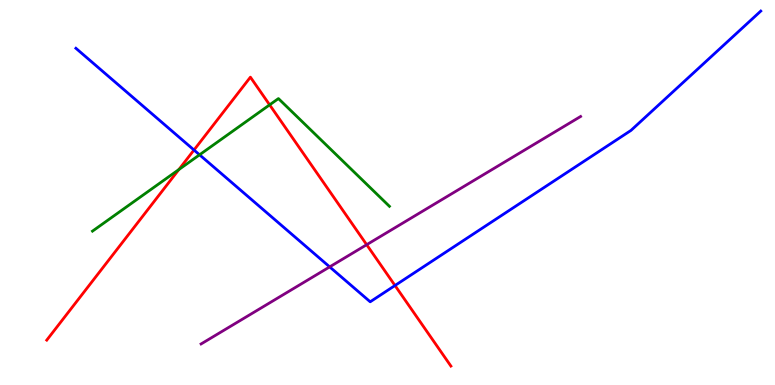[{'lines': ['blue', 'red'], 'intersections': [{'x': 2.5, 'y': 6.1}, {'x': 5.1, 'y': 2.58}]}, {'lines': ['green', 'red'], 'intersections': [{'x': 2.31, 'y': 5.6}, {'x': 3.48, 'y': 7.28}]}, {'lines': ['purple', 'red'], 'intersections': [{'x': 4.73, 'y': 3.64}]}, {'lines': ['blue', 'green'], 'intersections': [{'x': 2.57, 'y': 5.98}]}, {'lines': ['blue', 'purple'], 'intersections': [{'x': 4.25, 'y': 3.07}]}, {'lines': ['green', 'purple'], 'intersections': []}]